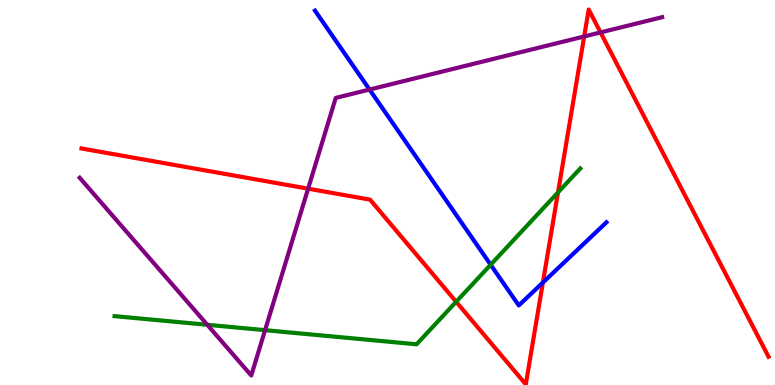[{'lines': ['blue', 'red'], 'intersections': [{'x': 7.0, 'y': 2.66}]}, {'lines': ['green', 'red'], 'intersections': [{'x': 5.89, 'y': 2.16}, {'x': 7.2, 'y': 5.0}]}, {'lines': ['purple', 'red'], 'intersections': [{'x': 3.98, 'y': 5.1}, {'x': 7.54, 'y': 9.05}, {'x': 7.75, 'y': 9.16}]}, {'lines': ['blue', 'green'], 'intersections': [{'x': 6.33, 'y': 3.12}]}, {'lines': ['blue', 'purple'], 'intersections': [{'x': 4.77, 'y': 7.67}]}, {'lines': ['green', 'purple'], 'intersections': [{'x': 2.67, 'y': 1.56}, {'x': 3.42, 'y': 1.42}]}]